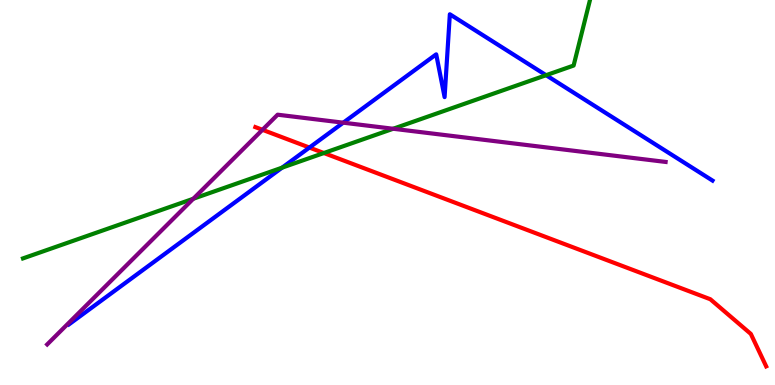[{'lines': ['blue', 'red'], 'intersections': [{'x': 3.99, 'y': 6.17}]}, {'lines': ['green', 'red'], 'intersections': [{'x': 4.18, 'y': 6.03}]}, {'lines': ['purple', 'red'], 'intersections': [{'x': 3.39, 'y': 6.63}]}, {'lines': ['blue', 'green'], 'intersections': [{'x': 3.64, 'y': 5.65}, {'x': 7.05, 'y': 8.05}]}, {'lines': ['blue', 'purple'], 'intersections': [{'x': 4.43, 'y': 6.81}]}, {'lines': ['green', 'purple'], 'intersections': [{'x': 2.49, 'y': 4.84}, {'x': 5.07, 'y': 6.66}]}]